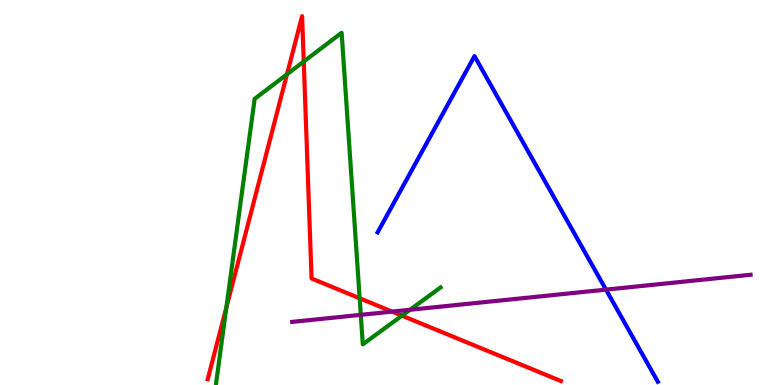[{'lines': ['blue', 'red'], 'intersections': []}, {'lines': ['green', 'red'], 'intersections': [{'x': 2.92, 'y': 2.01}, {'x': 3.7, 'y': 8.07}, {'x': 3.92, 'y': 8.4}, {'x': 4.64, 'y': 2.25}, {'x': 5.19, 'y': 1.8}]}, {'lines': ['purple', 'red'], 'intersections': [{'x': 5.06, 'y': 1.91}]}, {'lines': ['blue', 'green'], 'intersections': []}, {'lines': ['blue', 'purple'], 'intersections': [{'x': 7.82, 'y': 2.48}]}, {'lines': ['green', 'purple'], 'intersections': [{'x': 4.66, 'y': 1.82}, {'x': 5.29, 'y': 1.95}]}]